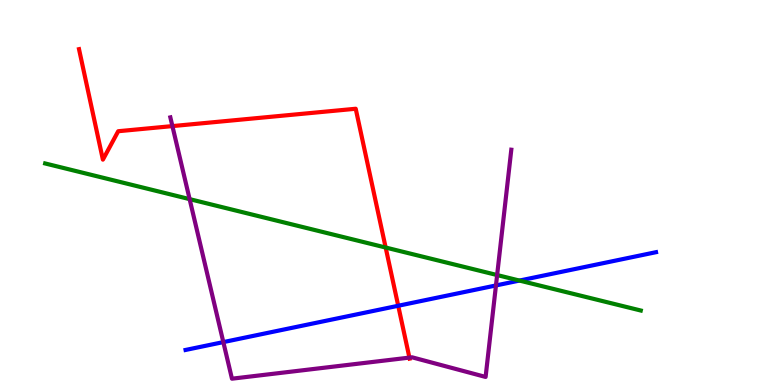[{'lines': ['blue', 'red'], 'intersections': [{'x': 5.14, 'y': 2.06}]}, {'lines': ['green', 'red'], 'intersections': [{'x': 4.98, 'y': 3.57}]}, {'lines': ['purple', 'red'], 'intersections': [{'x': 2.22, 'y': 6.72}, {'x': 5.28, 'y': 0.712}]}, {'lines': ['blue', 'green'], 'intersections': [{'x': 6.7, 'y': 2.71}]}, {'lines': ['blue', 'purple'], 'intersections': [{'x': 2.88, 'y': 1.11}, {'x': 6.4, 'y': 2.59}]}, {'lines': ['green', 'purple'], 'intersections': [{'x': 2.45, 'y': 4.83}, {'x': 6.41, 'y': 2.86}]}]